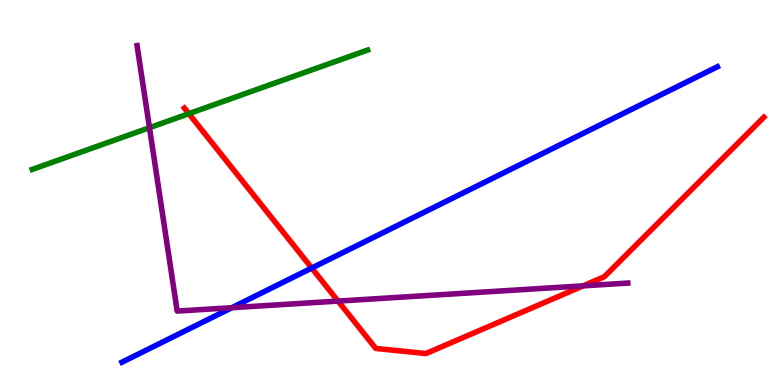[{'lines': ['blue', 'red'], 'intersections': [{'x': 4.02, 'y': 3.04}]}, {'lines': ['green', 'red'], 'intersections': [{'x': 2.44, 'y': 7.05}]}, {'lines': ['purple', 'red'], 'intersections': [{'x': 4.36, 'y': 2.18}, {'x': 7.52, 'y': 2.58}]}, {'lines': ['blue', 'green'], 'intersections': []}, {'lines': ['blue', 'purple'], 'intersections': [{'x': 2.99, 'y': 2.01}]}, {'lines': ['green', 'purple'], 'intersections': [{'x': 1.93, 'y': 6.68}]}]